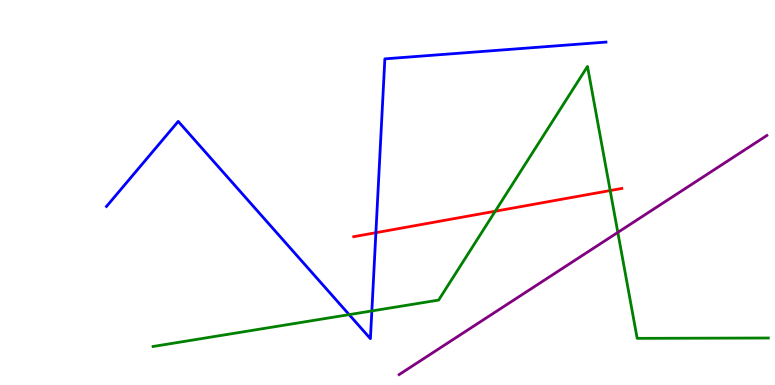[{'lines': ['blue', 'red'], 'intersections': [{'x': 4.85, 'y': 3.96}]}, {'lines': ['green', 'red'], 'intersections': [{'x': 6.39, 'y': 4.51}, {'x': 7.87, 'y': 5.05}]}, {'lines': ['purple', 'red'], 'intersections': []}, {'lines': ['blue', 'green'], 'intersections': [{'x': 4.51, 'y': 1.83}, {'x': 4.8, 'y': 1.92}]}, {'lines': ['blue', 'purple'], 'intersections': []}, {'lines': ['green', 'purple'], 'intersections': [{'x': 7.97, 'y': 3.96}]}]